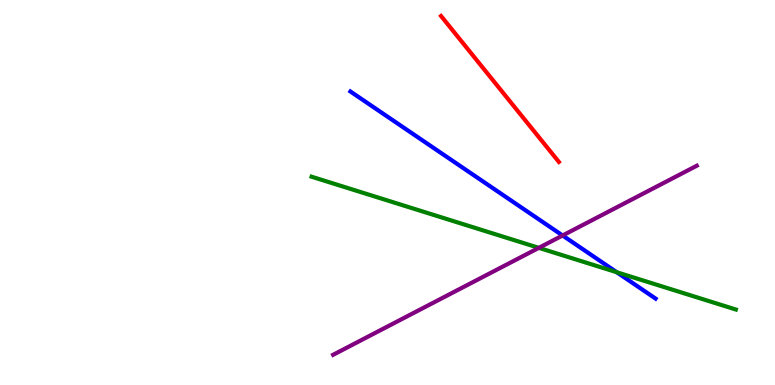[{'lines': ['blue', 'red'], 'intersections': []}, {'lines': ['green', 'red'], 'intersections': []}, {'lines': ['purple', 'red'], 'intersections': []}, {'lines': ['blue', 'green'], 'intersections': [{'x': 7.96, 'y': 2.93}]}, {'lines': ['blue', 'purple'], 'intersections': [{'x': 7.26, 'y': 3.88}]}, {'lines': ['green', 'purple'], 'intersections': [{'x': 6.95, 'y': 3.56}]}]